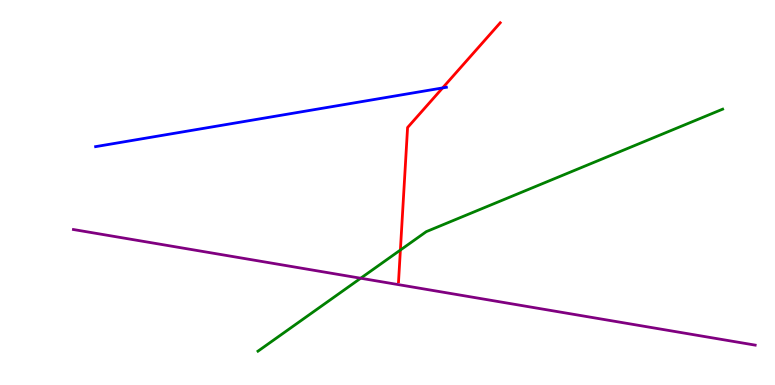[{'lines': ['blue', 'red'], 'intersections': [{'x': 5.71, 'y': 7.72}]}, {'lines': ['green', 'red'], 'intersections': [{'x': 5.17, 'y': 3.51}]}, {'lines': ['purple', 'red'], 'intersections': []}, {'lines': ['blue', 'green'], 'intersections': []}, {'lines': ['blue', 'purple'], 'intersections': []}, {'lines': ['green', 'purple'], 'intersections': [{'x': 4.65, 'y': 2.77}]}]